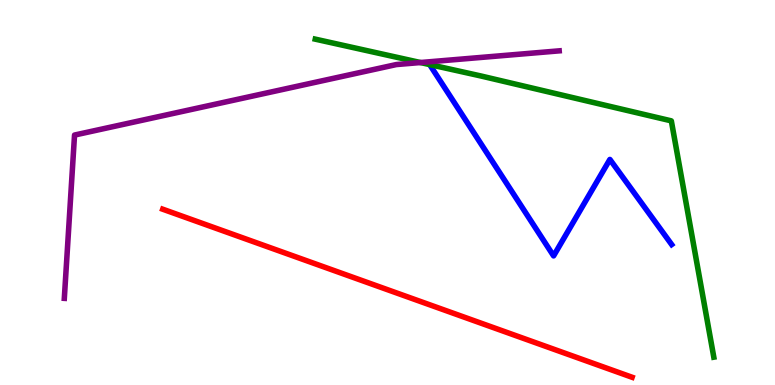[{'lines': ['blue', 'red'], 'intersections': []}, {'lines': ['green', 'red'], 'intersections': []}, {'lines': ['purple', 'red'], 'intersections': []}, {'lines': ['blue', 'green'], 'intersections': []}, {'lines': ['blue', 'purple'], 'intersections': []}, {'lines': ['green', 'purple'], 'intersections': [{'x': 5.42, 'y': 8.38}]}]